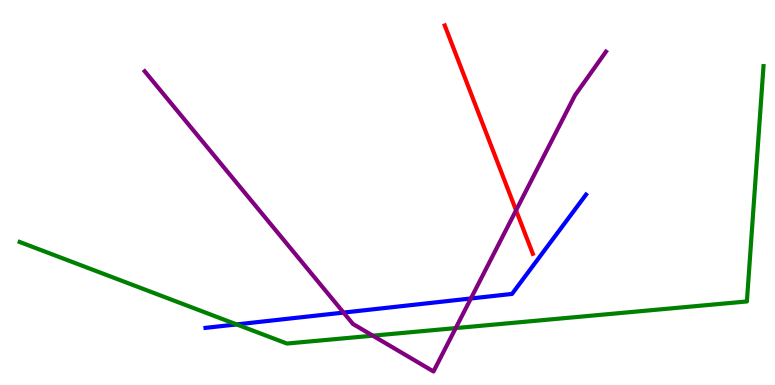[{'lines': ['blue', 'red'], 'intersections': []}, {'lines': ['green', 'red'], 'intersections': []}, {'lines': ['purple', 'red'], 'intersections': [{'x': 6.66, 'y': 4.54}]}, {'lines': ['blue', 'green'], 'intersections': [{'x': 3.05, 'y': 1.57}]}, {'lines': ['blue', 'purple'], 'intersections': [{'x': 4.43, 'y': 1.88}, {'x': 6.08, 'y': 2.25}]}, {'lines': ['green', 'purple'], 'intersections': [{'x': 4.81, 'y': 1.28}, {'x': 5.88, 'y': 1.48}]}]